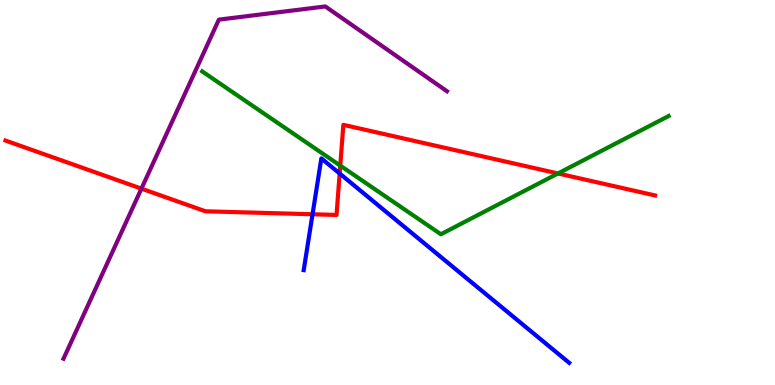[{'lines': ['blue', 'red'], 'intersections': [{'x': 4.03, 'y': 4.43}, {'x': 4.38, 'y': 5.49}]}, {'lines': ['green', 'red'], 'intersections': [{'x': 4.39, 'y': 5.7}, {'x': 7.2, 'y': 5.49}]}, {'lines': ['purple', 'red'], 'intersections': [{'x': 1.82, 'y': 5.1}]}, {'lines': ['blue', 'green'], 'intersections': []}, {'lines': ['blue', 'purple'], 'intersections': []}, {'lines': ['green', 'purple'], 'intersections': []}]